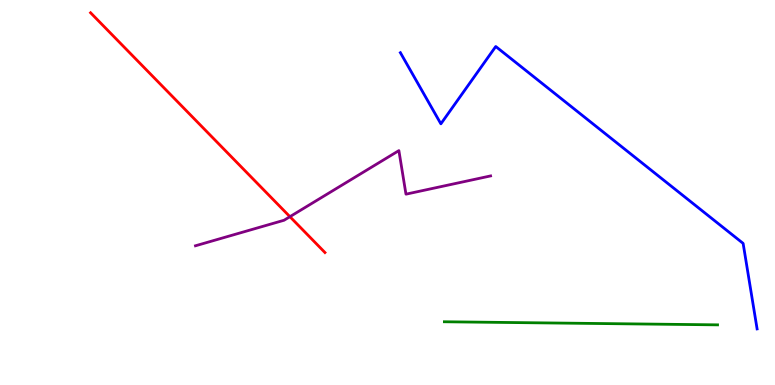[{'lines': ['blue', 'red'], 'intersections': []}, {'lines': ['green', 'red'], 'intersections': []}, {'lines': ['purple', 'red'], 'intersections': [{'x': 3.74, 'y': 4.37}]}, {'lines': ['blue', 'green'], 'intersections': []}, {'lines': ['blue', 'purple'], 'intersections': []}, {'lines': ['green', 'purple'], 'intersections': []}]